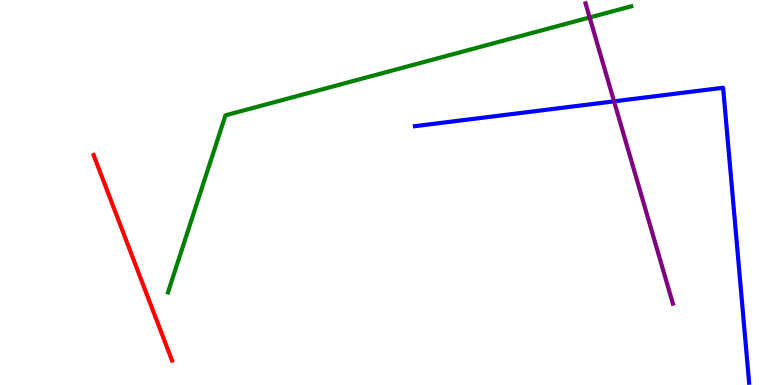[{'lines': ['blue', 'red'], 'intersections': []}, {'lines': ['green', 'red'], 'intersections': []}, {'lines': ['purple', 'red'], 'intersections': []}, {'lines': ['blue', 'green'], 'intersections': []}, {'lines': ['blue', 'purple'], 'intersections': [{'x': 7.92, 'y': 7.37}]}, {'lines': ['green', 'purple'], 'intersections': [{'x': 7.61, 'y': 9.55}]}]